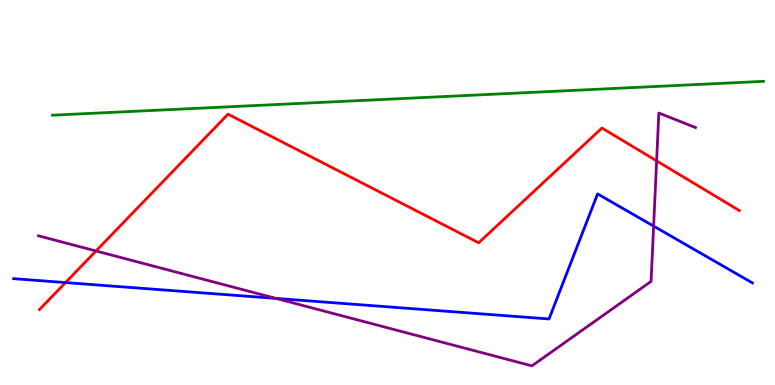[{'lines': ['blue', 'red'], 'intersections': [{'x': 0.845, 'y': 2.66}]}, {'lines': ['green', 'red'], 'intersections': []}, {'lines': ['purple', 'red'], 'intersections': [{'x': 1.24, 'y': 3.48}, {'x': 8.47, 'y': 5.82}]}, {'lines': ['blue', 'green'], 'intersections': []}, {'lines': ['blue', 'purple'], 'intersections': [{'x': 3.56, 'y': 2.25}, {'x': 8.43, 'y': 4.13}]}, {'lines': ['green', 'purple'], 'intersections': []}]